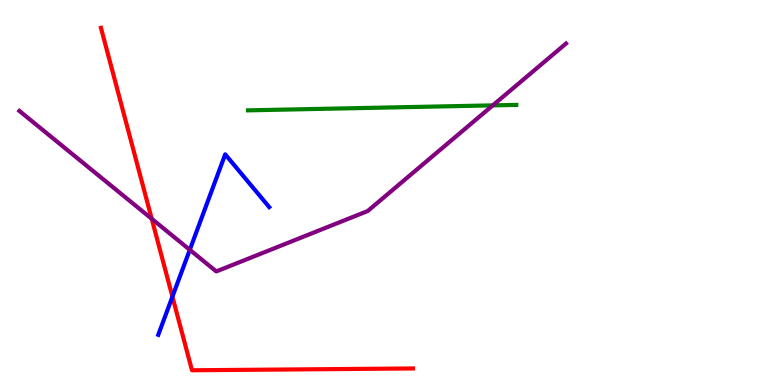[{'lines': ['blue', 'red'], 'intersections': [{'x': 2.22, 'y': 2.29}]}, {'lines': ['green', 'red'], 'intersections': []}, {'lines': ['purple', 'red'], 'intersections': [{'x': 1.96, 'y': 4.32}]}, {'lines': ['blue', 'green'], 'intersections': []}, {'lines': ['blue', 'purple'], 'intersections': [{'x': 2.45, 'y': 3.51}]}, {'lines': ['green', 'purple'], 'intersections': [{'x': 6.36, 'y': 7.26}]}]